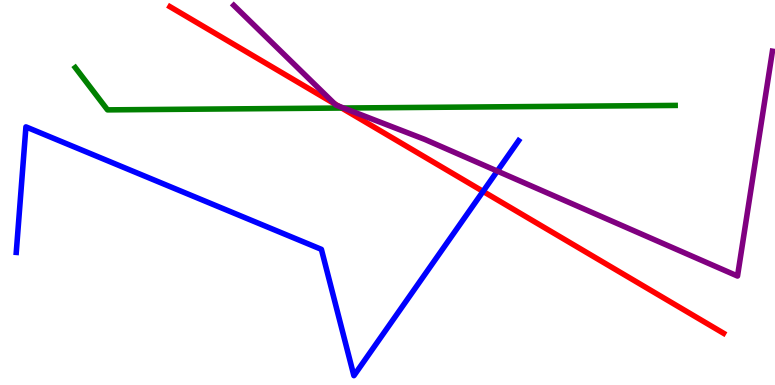[{'lines': ['blue', 'red'], 'intersections': [{'x': 6.23, 'y': 5.03}]}, {'lines': ['green', 'red'], 'intersections': [{'x': 4.41, 'y': 7.19}]}, {'lines': ['purple', 'red'], 'intersections': [{'x': 4.32, 'y': 7.3}, {'x': 4.36, 'y': 7.25}]}, {'lines': ['blue', 'green'], 'intersections': []}, {'lines': ['blue', 'purple'], 'intersections': [{'x': 6.42, 'y': 5.56}]}, {'lines': ['green', 'purple'], 'intersections': [{'x': 4.43, 'y': 7.19}]}]